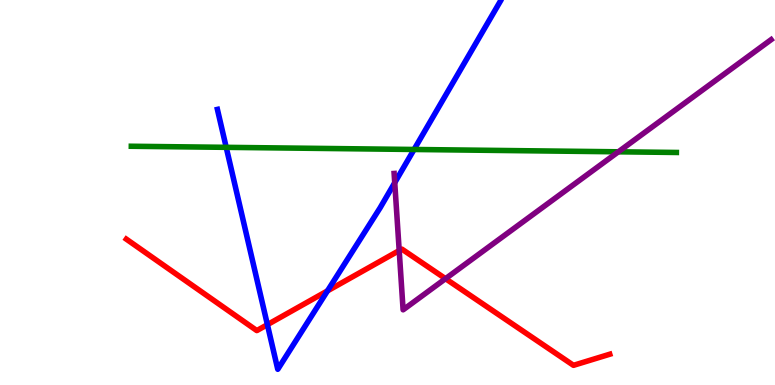[{'lines': ['blue', 'red'], 'intersections': [{'x': 3.45, 'y': 1.57}, {'x': 4.23, 'y': 2.44}]}, {'lines': ['green', 'red'], 'intersections': []}, {'lines': ['purple', 'red'], 'intersections': [{'x': 5.15, 'y': 3.49}, {'x': 5.75, 'y': 2.76}]}, {'lines': ['blue', 'green'], 'intersections': [{'x': 2.92, 'y': 6.17}, {'x': 5.34, 'y': 6.12}]}, {'lines': ['blue', 'purple'], 'intersections': [{'x': 5.09, 'y': 5.25}]}, {'lines': ['green', 'purple'], 'intersections': [{'x': 7.98, 'y': 6.06}]}]